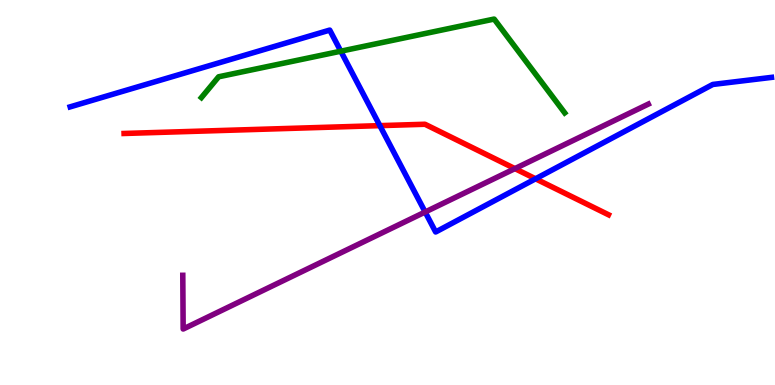[{'lines': ['blue', 'red'], 'intersections': [{'x': 4.9, 'y': 6.74}, {'x': 6.91, 'y': 5.36}]}, {'lines': ['green', 'red'], 'intersections': []}, {'lines': ['purple', 'red'], 'intersections': [{'x': 6.64, 'y': 5.62}]}, {'lines': ['blue', 'green'], 'intersections': [{'x': 4.4, 'y': 8.67}]}, {'lines': ['blue', 'purple'], 'intersections': [{'x': 5.49, 'y': 4.49}]}, {'lines': ['green', 'purple'], 'intersections': []}]